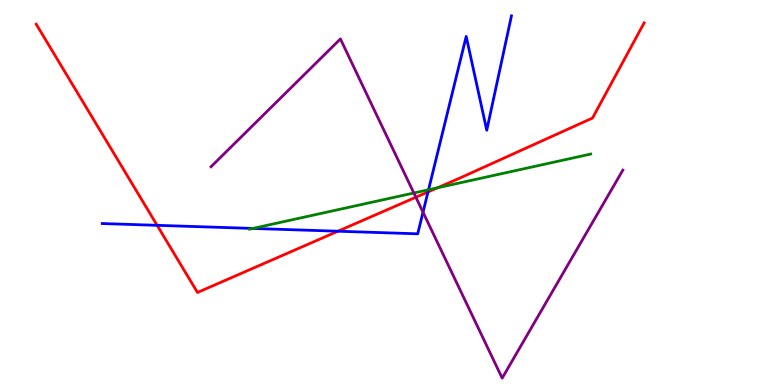[{'lines': ['blue', 'red'], 'intersections': [{'x': 2.03, 'y': 4.15}, {'x': 4.36, 'y': 3.99}, {'x': 5.52, 'y': 5.01}]}, {'lines': ['green', 'red'], 'intersections': [{'x': 5.65, 'y': 5.12}]}, {'lines': ['purple', 'red'], 'intersections': [{'x': 5.37, 'y': 4.88}]}, {'lines': ['blue', 'green'], 'intersections': [{'x': 3.26, 'y': 4.07}, {'x': 5.53, 'y': 5.07}]}, {'lines': ['blue', 'purple'], 'intersections': [{'x': 5.46, 'y': 4.49}]}, {'lines': ['green', 'purple'], 'intersections': [{'x': 5.34, 'y': 4.99}]}]